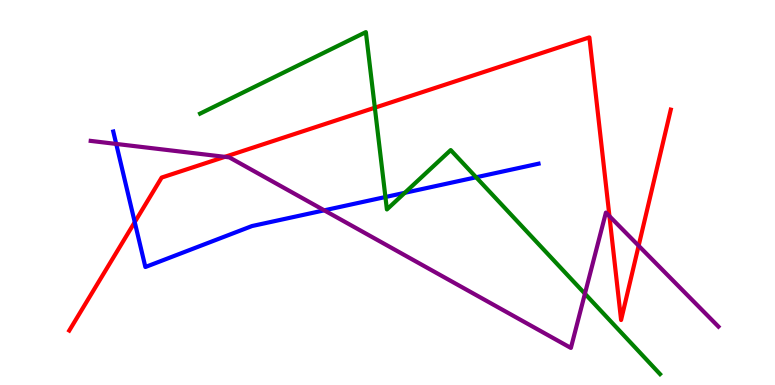[{'lines': ['blue', 'red'], 'intersections': [{'x': 1.74, 'y': 4.23}]}, {'lines': ['green', 'red'], 'intersections': [{'x': 4.84, 'y': 7.2}]}, {'lines': ['purple', 'red'], 'intersections': [{'x': 2.9, 'y': 5.93}, {'x': 7.86, 'y': 4.39}, {'x': 8.24, 'y': 3.62}]}, {'lines': ['blue', 'green'], 'intersections': [{'x': 4.97, 'y': 4.88}, {'x': 5.22, 'y': 4.99}, {'x': 6.14, 'y': 5.4}]}, {'lines': ['blue', 'purple'], 'intersections': [{'x': 1.5, 'y': 6.26}, {'x': 4.18, 'y': 4.54}]}, {'lines': ['green', 'purple'], 'intersections': [{'x': 7.55, 'y': 2.37}]}]